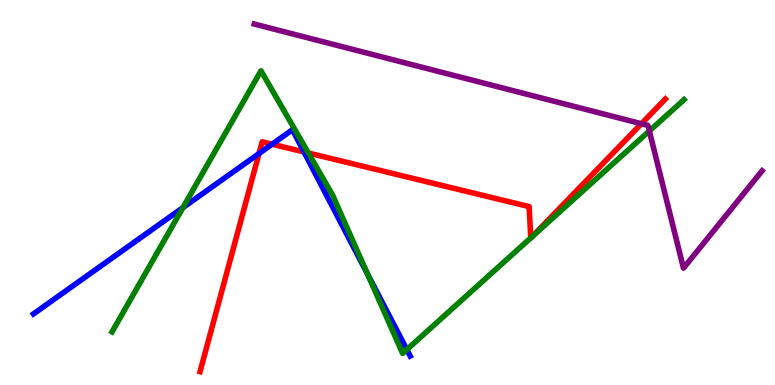[{'lines': ['blue', 'red'], 'intersections': [{'x': 3.34, 'y': 6.01}, {'x': 3.51, 'y': 6.25}, {'x': 3.92, 'y': 6.05}]}, {'lines': ['green', 'red'], 'intersections': [{'x': 3.98, 'y': 6.03}, {'x': 6.85, 'y': 3.82}, {'x': 6.87, 'y': 3.86}]}, {'lines': ['purple', 'red'], 'intersections': [{'x': 8.28, 'y': 6.79}]}, {'lines': ['blue', 'green'], 'intersections': [{'x': 2.36, 'y': 4.61}, {'x': 4.74, 'y': 2.88}, {'x': 5.25, 'y': 0.919}]}, {'lines': ['blue', 'purple'], 'intersections': []}, {'lines': ['green', 'purple'], 'intersections': [{'x': 8.38, 'y': 6.6}]}]